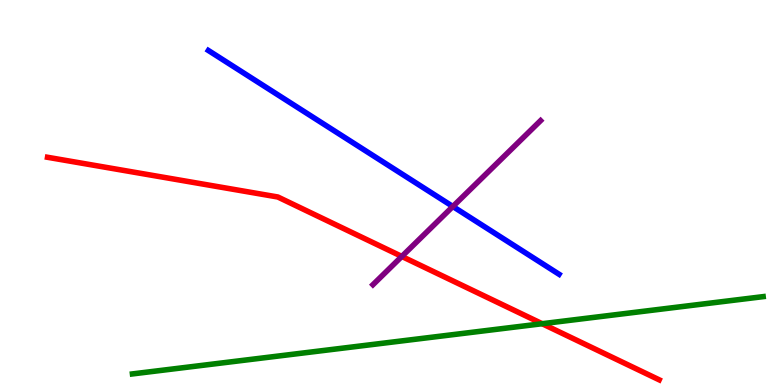[{'lines': ['blue', 'red'], 'intersections': []}, {'lines': ['green', 'red'], 'intersections': [{'x': 7.0, 'y': 1.59}]}, {'lines': ['purple', 'red'], 'intersections': [{'x': 5.18, 'y': 3.34}]}, {'lines': ['blue', 'green'], 'intersections': []}, {'lines': ['blue', 'purple'], 'intersections': [{'x': 5.84, 'y': 4.64}]}, {'lines': ['green', 'purple'], 'intersections': []}]